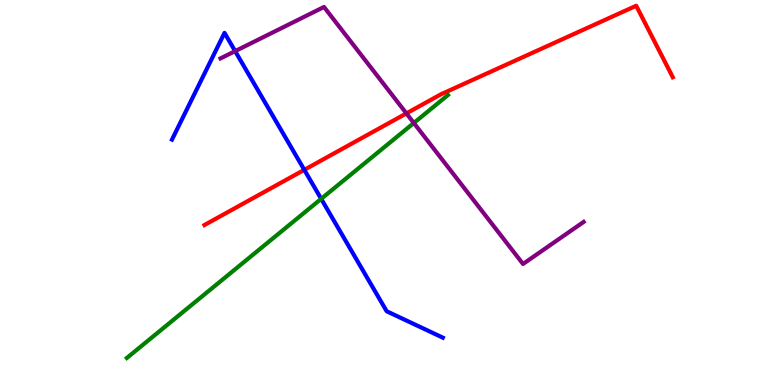[{'lines': ['blue', 'red'], 'intersections': [{'x': 3.93, 'y': 5.59}]}, {'lines': ['green', 'red'], 'intersections': []}, {'lines': ['purple', 'red'], 'intersections': [{'x': 5.24, 'y': 7.05}]}, {'lines': ['blue', 'green'], 'intersections': [{'x': 4.14, 'y': 4.84}]}, {'lines': ['blue', 'purple'], 'intersections': [{'x': 3.03, 'y': 8.67}]}, {'lines': ['green', 'purple'], 'intersections': [{'x': 5.34, 'y': 6.81}]}]